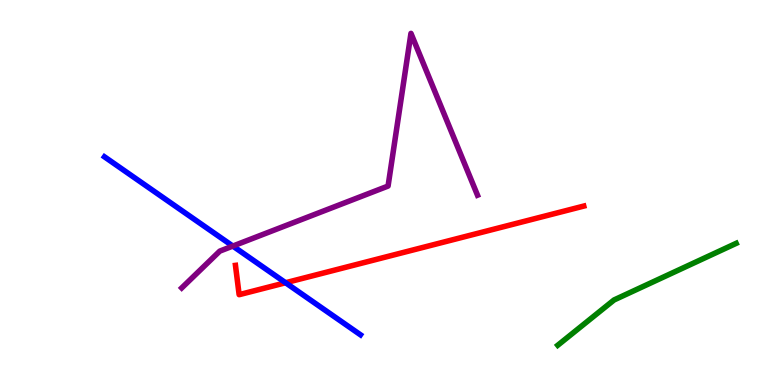[{'lines': ['blue', 'red'], 'intersections': [{'x': 3.69, 'y': 2.66}]}, {'lines': ['green', 'red'], 'intersections': []}, {'lines': ['purple', 'red'], 'intersections': []}, {'lines': ['blue', 'green'], 'intersections': []}, {'lines': ['blue', 'purple'], 'intersections': [{'x': 3.0, 'y': 3.61}]}, {'lines': ['green', 'purple'], 'intersections': []}]